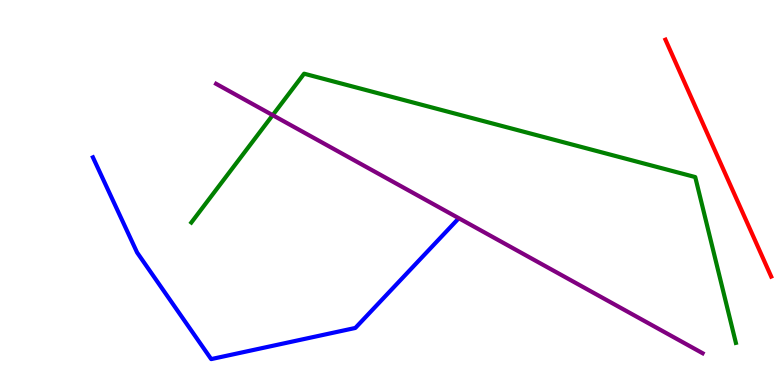[{'lines': ['blue', 'red'], 'intersections': []}, {'lines': ['green', 'red'], 'intersections': []}, {'lines': ['purple', 'red'], 'intersections': []}, {'lines': ['blue', 'green'], 'intersections': []}, {'lines': ['blue', 'purple'], 'intersections': []}, {'lines': ['green', 'purple'], 'intersections': [{'x': 3.52, 'y': 7.01}]}]